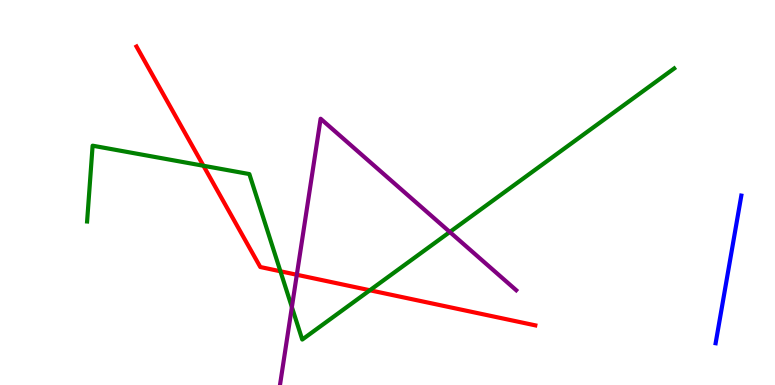[{'lines': ['blue', 'red'], 'intersections': []}, {'lines': ['green', 'red'], 'intersections': [{'x': 2.63, 'y': 5.69}, {'x': 3.62, 'y': 2.95}, {'x': 4.77, 'y': 2.46}]}, {'lines': ['purple', 'red'], 'intersections': [{'x': 3.83, 'y': 2.86}]}, {'lines': ['blue', 'green'], 'intersections': []}, {'lines': ['blue', 'purple'], 'intersections': []}, {'lines': ['green', 'purple'], 'intersections': [{'x': 3.77, 'y': 2.02}, {'x': 5.8, 'y': 3.97}]}]